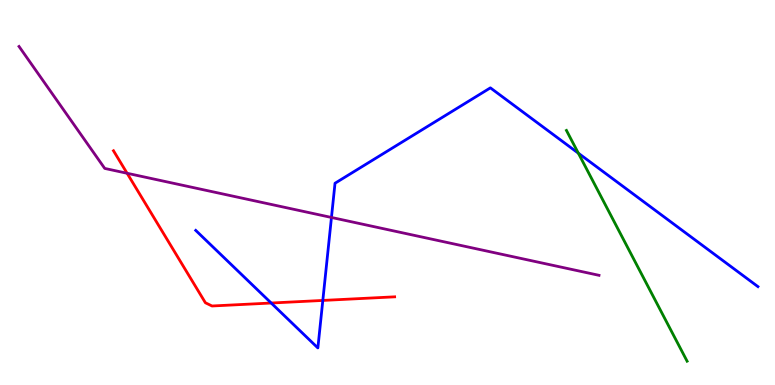[{'lines': ['blue', 'red'], 'intersections': [{'x': 3.5, 'y': 2.13}, {'x': 4.17, 'y': 2.2}]}, {'lines': ['green', 'red'], 'intersections': []}, {'lines': ['purple', 'red'], 'intersections': [{'x': 1.64, 'y': 5.5}]}, {'lines': ['blue', 'green'], 'intersections': [{'x': 7.46, 'y': 6.02}]}, {'lines': ['blue', 'purple'], 'intersections': [{'x': 4.28, 'y': 4.35}]}, {'lines': ['green', 'purple'], 'intersections': []}]